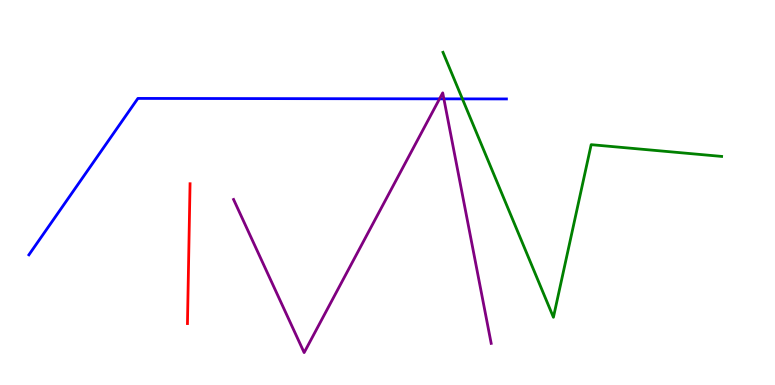[{'lines': ['blue', 'red'], 'intersections': []}, {'lines': ['green', 'red'], 'intersections': []}, {'lines': ['purple', 'red'], 'intersections': []}, {'lines': ['blue', 'green'], 'intersections': [{'x': 5.97, 'y': 7.43}]}, {'lines': ['blue', 'purple'], 'intersections': [{'x': 5.67, 'y': 7.43}, {'x': 5.73, 'y': 7.43}]}, {'lines': ['green', 'purple'], 'intersections': []}]